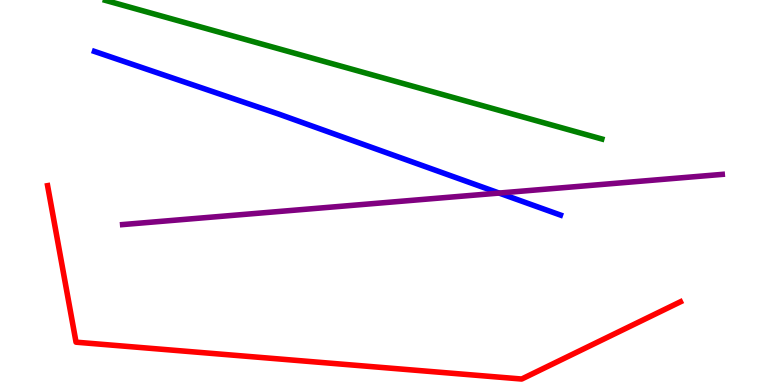[{'lines': ['blue', 'red'], 'intersections': []}, {'lines': ['green', 'red'], 'intersections': []}, {'lines': ['purple', 'red'], 'intersections': []}, {'lines': ['blue', 'green'], 'intersections': []}, {'lines': ['blue', 'purple'], 'intersections': [{'x': 6.44, 'y': 4.99}]}, {'lines': ['green', 'purple'], 'intersections': []}]